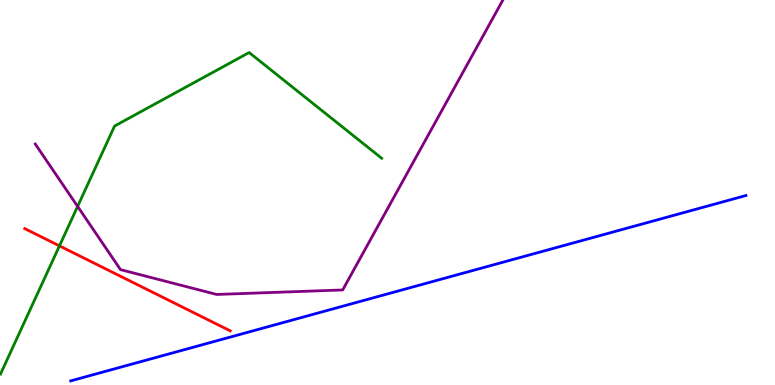[{'lines': ['blue', 'red'], 'intersections': []}, {'lines': ['green', 'red'], 'intersections': [{'x': 0.767, 'y': 3.61}]}, {'lines': ['purple', 'red'], 'intersections': []}, {'lines': ['blue', 'green'], 'intersections': []}, {'lines': ['blue', 'purple'], 'intersections': []}, {'lines': ['green', 'purple'], 'intersections': [{'x': 1.0, 'y': 4.64}]}]